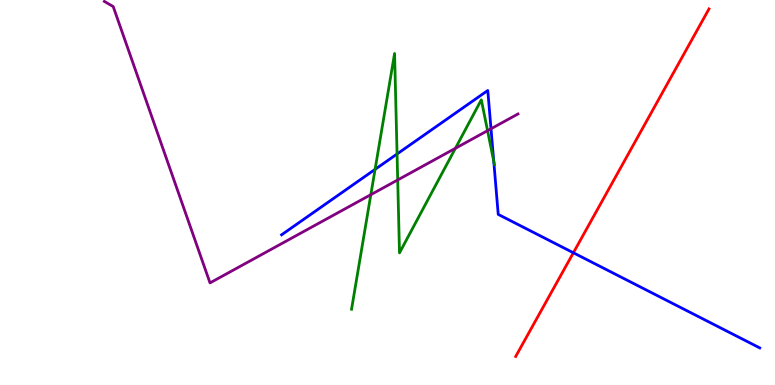[{'lines': ['blue', 'red'], 'intersections': [{'x': 7.4, 'y': 3.43}]}, {'lines': ['green', 'red'], 'intersections': []}, {'lines': ['purple', 'red'], 'intersections': []}, {'lines': ['blue', 'green'], 'intersections': [{'x': 4.84, 'y': 5.6}, {'x': 5.12, 'y': 6.0}, {'x': 6.37, 'y': 5.81}]}, {'lines': ['blue', 'purple'], 'intersections': [{'x': 6.34, 'y': 6.66}]}, {'lines': ['green', 'purple'], 'intersections': [{'x': 4.78, 'y': 4.94}, {'x': 5.13, 'y': 5.33}, {'x': 5.88, 'y': 6.15}, {'x': 6.29, 'y': 6.61}]}]